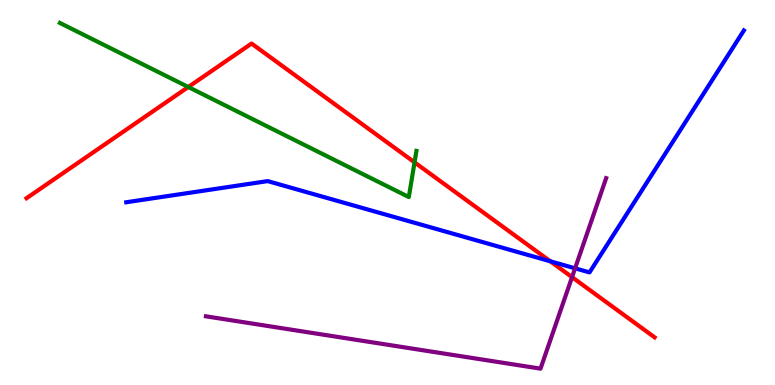[{'lines': ['blue', 'red'], 'intersections': [{'x': 7.1, 'y': 3.21}]}, {'lines': ['green', 'red'], 'intersections': [{'x': 2.43, 'y': 7.74}, {'x': 5.35, 'y': 5.78}]}, {'lines': ['purple', 'red'], 'intersections': [{'x': 7.38, 'y': 2.8}]}, {'lines': ['blue', 'green'], 'intersections': []}, {'lines': ['blue', 'purple'], 'intersections': [{'x': 7.42, 'y': 3.03}]}, {'lines': ['green', 'purple'], 'intersections': []}]